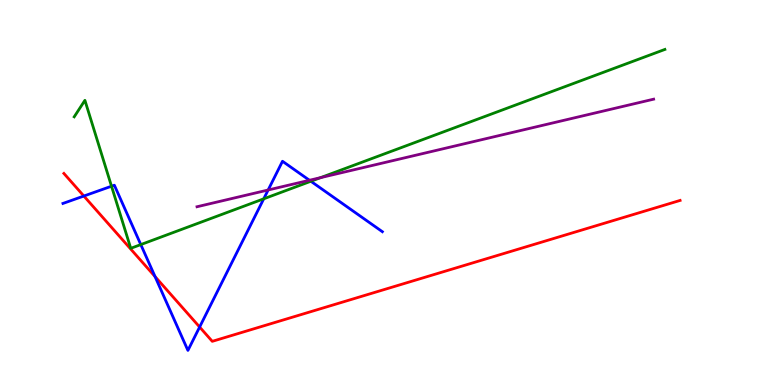[{'lines': ['blue', 'red'], 'intersections': [{'x': 1.08, 'y': 4.91}, {'x': 2.0, 'y': 2.82}, {'x': 2.58, 'y': 1.51}]}, {'lines': ['green', 'red'], 'intersections': []}, {'lines': ['purple', 'red'], 'intersections': []}, {'lines': ['blue', 'green'], 'intersections': [{'x': 1.44, 'y': 5.16}, {'x': 1.82, 'y': 3.65}, {'x': 3.4, 'y': 4.84}, {'x': 4.01, 'y': 5.29}]}, {'lines': ['blue', 'purple'], 'intersections': [{'x': 3.46, 'y': 5.07}, {'x': 3.99, 'y': 5.32}]}, {'lines': ['green', 'purple'], 'intersections': [{'x': 4.14, 'y': 5.39}]}]